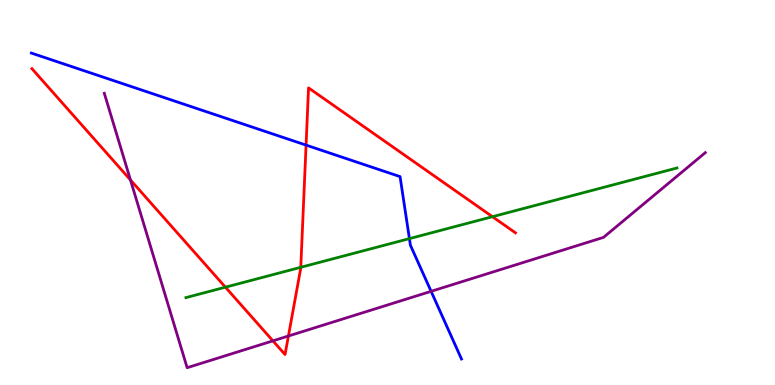[{'lines': ['blue', 'red'], 'intersections': [{'x': 3.95, 'y': 6.23}]}, {'lines': ['green', 'red'], 'intersections': [{'x': 2.91, 'y': 2.54}, {'x': 3.88, 'y': 3.06}, {'x': 6.35, 'y': 4.37}]}, {'lines': ['purple', 'red'], 'intersections': [{'x': 1.68, 'y': 5.33}, {'x': 3.52, 'y': 1.15}, {'x': 3.72, 'y': 1.27}]}, {'lines': ['blue', 'green'], 'intersections': [{'x': 5.28, 'y': 3.8}]}, {'lines': ['blue', 'purple'], 'intersections': [{'x': 5.56, 'y': 2.43}]}, {'lines': ['green', 'purple'], 'intersections': []}]